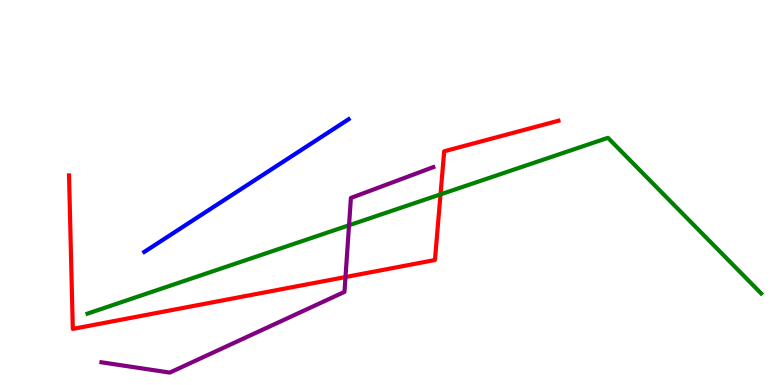[{'lines': ['blue', 'red'], 'intersections': []}, {'lines': ['green', 'red'], 'intersections': [{'x': 5.68, 'y': 4.95}]}, {'lines': ['purple', 'red'], 'intersections': [{'x': 4.46, 'y': 2.8}]}, {'lines': ['blue', 'green'], 'intersections': []}, {'lines': ['blue', 'purple'], 'intersections': []}, {'lines': ['green', 'purple'], 'intersections': [{'x': 4.5, 'y': 4.15}]}]